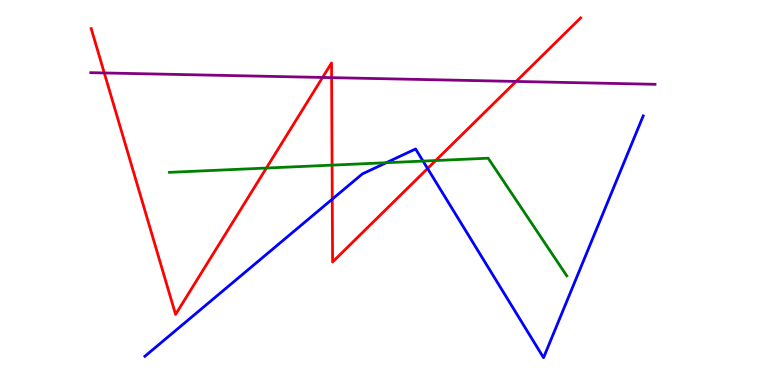[{'lines': ['blue', 'red'], 'intersections': [{'x': 4.29, 'y': 4.83}, {'x': 5.52, 'y': 5.62}]}, {'lines': ['green', 'red'], 'intersections': [{'x': 3.44, 'y': 5.64}, {'x': 4.28, 'y': 5.71}, {'x': 5.62, 'y': 5.83}]}, {'lines': ['purple', 'red'], 'intersections': [{'x': 1.35, 'y': 8.11}, {'x': 4.16, 'y': 7.99}, {'x': 4.28, 'y': 7.98}, {'x': 6.66, 'y': 7.88}]}, {'lines': ['blue', 'green'], 'intersections': [{'x': 4.98, 'y': 5.77}, {'x': 5.46, 'y': 5.82}]}, {'lines': ['blue', 'purple'], 'intersections': []}, {'lines': ['green', 'purple'], 'intersections': []}]